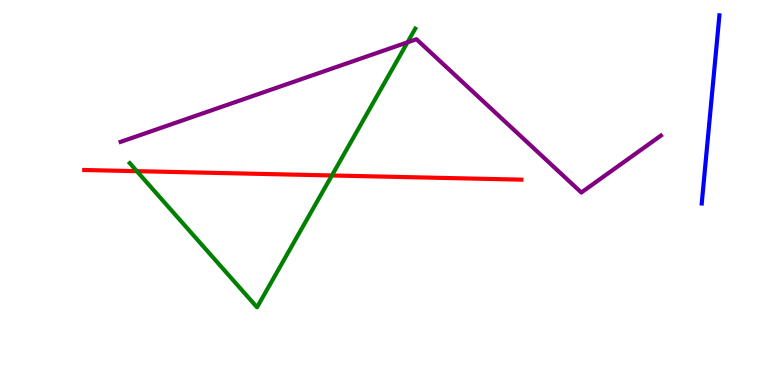[{'lines': ['blue', 'red'], 'intersections': []}, {'lines': ['green', 'red'], 'intersections': [{'x': 1.77, 'y': 5.55}, {'x': 4.28, 'y': 5.44}]}, {'lines': ['purple', 'red'], 'intersections': []}, {'lines': ['blue', 'green'], 'intersections': []}, {'lines': ['blue', 'purple'], 'intersections': []}, {'lines': ['green', 'purple'], 'intersections': [{'x': 5.26, 'y': 8.9}]}]